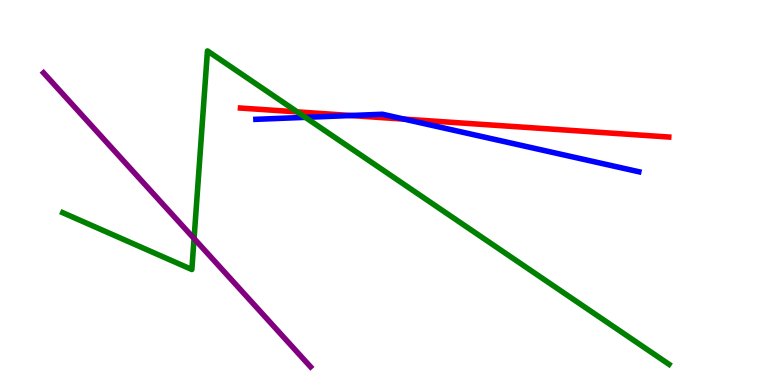[{'lines': ['blue', 'red'], 'intersections': [{'x': 4.53, 'y': 7.0}, {'x': 5.22, 'y': 6.91}]}, {'lines': ['green', 'red'], 'intersections': [{'x': 3.84, 'y': 7.09}]}, {'lines': ['purple', 'red'], 'intersections': []}, {'lines': ['blue', 'green'], 'intersections': [{'x': 3.94, 'y': 6.95}]}, {'lines': ['blue', 'purple'], 'intersections': []}, {'lines': ['green', 'purple'], 'intersections': [{'x': 2.5, 'y': 3.8}]}]